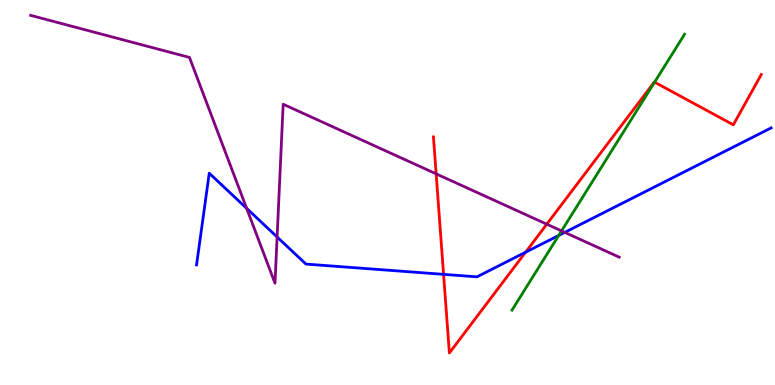[{'lines': ['blue', 'red'], 'intersections': [{'x': 5.72, 'y': 2.87}, {'x': 6.78, 'y': 3.45}]}, {'lines': ['green', 'red'], 'intersections': [{'x': 8.45, 'y': 7.87}]}, {'lines': ['purple', 'red'], 'intersections': [{'x': 5.63, 'y': 5.48}, {'x': 7.06, 'y': 4.18}]}, {'lines': ['blue', 'green'], 'intersections': [{'x': 7.21, 'y': 3.88}]}, {'lines': ['blue', 'purple'], 'intersections': [{'x': 3.18, 'y': 4.59}, {'x': 3.58, 'y': 3.84}, {'x': 7.29, 'y': 3.96}]}, {'lines': ['green', 'purple'], 'intersections': [{'x': 7.25, 'y': 4.0}]}]